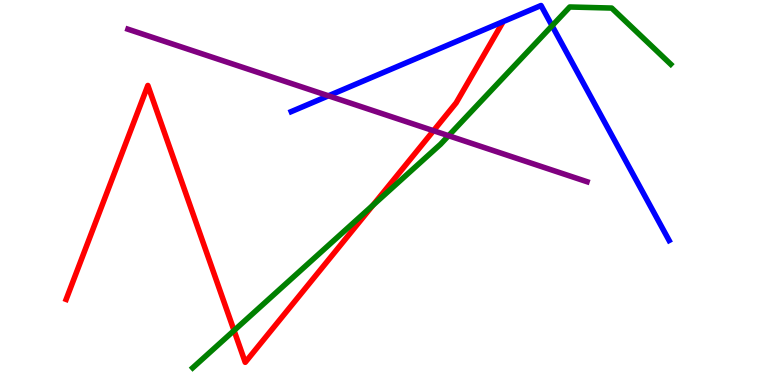[{'lines': ['blue', 'red'], 'intersections': []}, {'lines': ['green', 'red'], 'intersections': [{'x': 3.02, 'y': 1.41}, {'x': 4.81, 'y': 4.67}]}, {'lines': ['purple', 'red'], 'intersections': [{'x': 5.59, 'y': 6.6}]}, {'lines': ['blue', 'green'], 'intersections': [{'x': 7.12, 'y': 9.33}]}, {'lines': ['blue', 'purple'], 'intersections': [{'x': 4.24, 'y': 7.51}]}, {'lines': ['green', 'purple'], 'intersections': [{'x': 5.79, 'y': 6.47}]}]